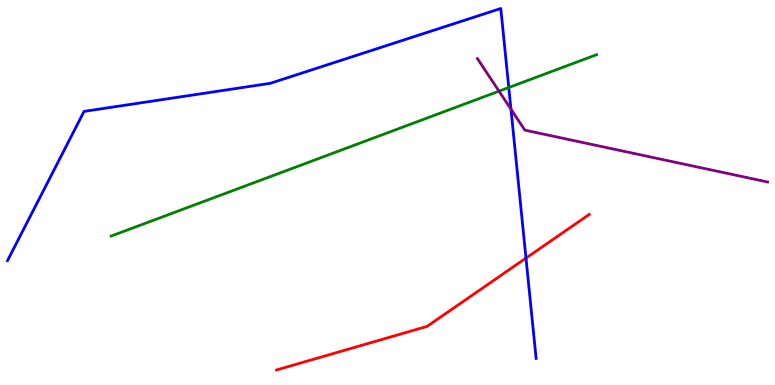[{'lines': ['blue', 'red'], 'intersections': [{'x': 6.79, 'y': 3.3}]}, {'lines': ['green', 'red'], 'intersections': []}, {'lines': ['purple', 'red'], 'intersections': []}, {'lines': ['blue', 'green'], 'intersections': [{'x': 6.56, 'y': 7.73}]}, {'lines': ['blue', 'purple'], 'intersections': [{'x': 6.59, 'y': 7.16}]}, {'lines': ['green', 'purple'], 'intersections': [{'x': 6.44, 'y': 7.63}]}]